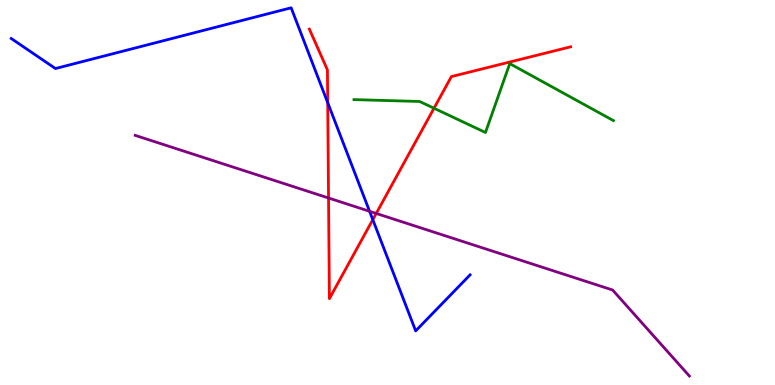[{'lines': ['blue', 'red'], 'intersections': [{'x': 4.23, 'y': 7.33}, {'x': 4.81, 'y': 4.29}]}, {'lines': ['green', 'red'], 'intersections': [{'x': 5.6, 'y': 7.19}]}, {'lines': ['purple', 'red'], 'intersections': [{'x': 4.24, 'y': 4.86}, {'x': 4.85, 'y': 4.46}]}, {'lines': ['blue', 'green'], 'intersections': []}, {'lines': ['blue', 'purple'], 'intersections': [{'x': 4.77, 'y': 4.51}]}, {'lines': ['green', 'purple'], 'intersections': []}]